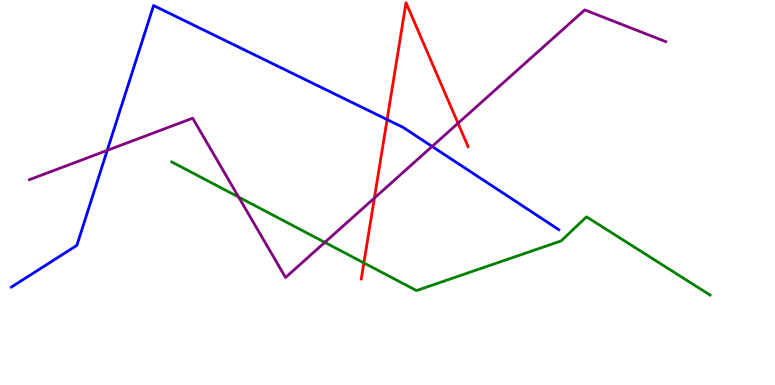[{'lines': ['blue', 'red'], 'intersections': [{'x': 4.99, 'y': 6.89}]}, {'lines': ['green', 'red'], 'intersections': [{'x': 4.7, 'y': 3.17}]}, {'lines': ['purple', 'red'], 'intersections': [{'x': 4.83, 'y': 4.86}, {'x': 5.91, 'y': 6.8}]}, {'lines': ['blue', 'green'], 'intersections': []}, {'lines': ['blue', 'purple'], 'intersections': [{'x': 1.38, 'y': 6.09}, {'x': 5.58, 'y': 6.2}]}, {'lines': ['green', 'purple'], 'intersections': [{'x': 3.08, 'y': 4.88}, {'x': 4.19, 'y': 3.7}]}]